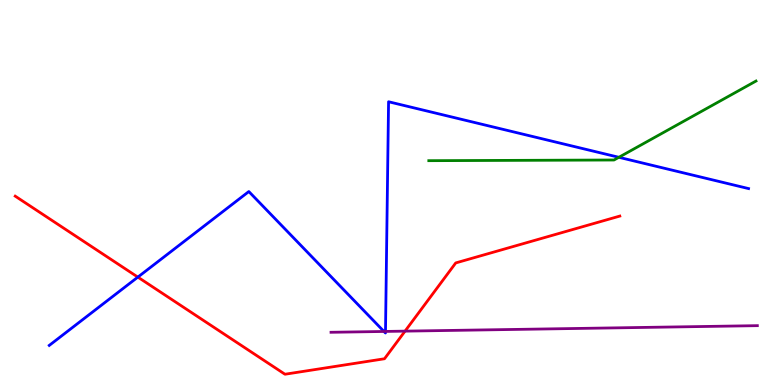[{'lines': ['blue', 'red'], 'intersections': [{'x': 1.78, 'y': 2.8}]}, {'lines': ['green', 'red'], 'intersections': []}, {'lines': ['purple', 'red'], 'intersections': [{'x': 5.23, 'y': 1.4}]}, {'lines': ['blue', 'green'], 'intersections': [{'x': 7.99, 'y': 5.91}]}, {'lines': ['blue', 'purple'], 'intersections': [{'x': 4.95, 'y': 1.39}, {'x': 4.97, 'y': 1.39}]}, {'lines': ['green', 'purple'], 'intersections': []}]